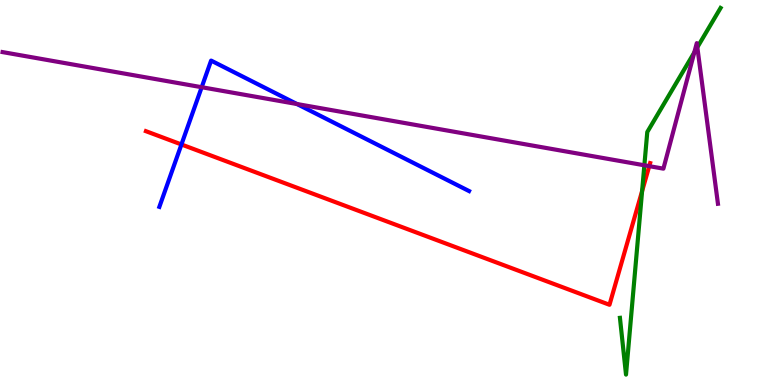[{'lines': ['blue', 'red'], 'intersections': [{'x': 2.34, 'y': 6.25}]}, {'lines': ['green', 'red'], 'intersections': [{'x': 8.29, 'y': 5.04}]}, {'lines': ['purple', 'red'], 'intersections': [{'x': 8.38, 'y': 5.68}]}, {'lines': ['blue', 'green'], 'intersections': []}, {'lines': ['blue', 'purple'], 'intersections': [{'x': 2.6, 'y': 7.73}, {'x': 3.83, 'y': 7.3}]}, {'lines': ['green', 'purple'], 'intersections': [{'x': 8.31, 'y': 5.71}, {'x': 8.96, 'y': 8.64}, {'x': 9.0, 'y': 8.77}]}]